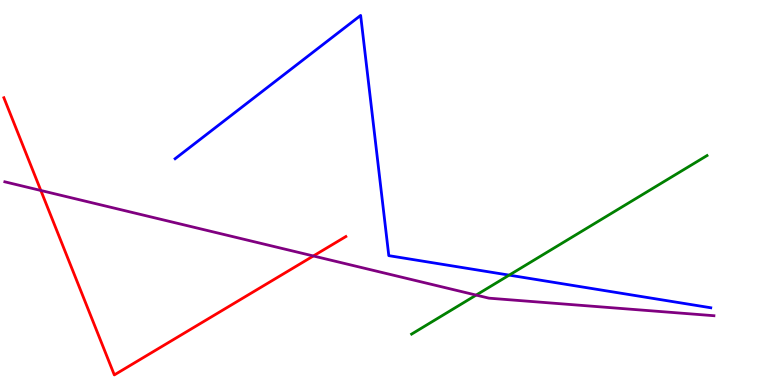[{'lines': ['blue', 'red'], 'intersections': []}, {'lines': ['green', 'red'], 'intersections': []}, {'lines': ['purple', 'red'], 'intersections': [{'x': 0.527, 'y': 5.05}, {'x': 4.04, 'y': 3.35}]}, {'lines': ['blue', 'green'], 'intersections': [{'x': 6.57, 'y': 2.85}]}, {'lines': ['blue', 'purple'], 'intersections': []}, {'lines': ['green', 'purple'], 'intersections': [{'x': 6.14, 'y': 2.34}]}]